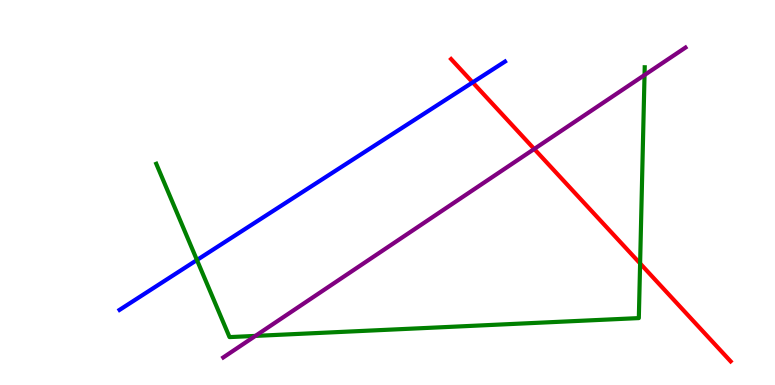[{'lines': ['blue', 'red'], 'intersections': [{'x': 6.1, 'y': 7.86}]}, {'lines': ['green', 'red'], 'intersections': [{'x': 8.26, 'y': 3.16}]}, {'lines': ['purple', 'red'], 'intersections': [{'x': 6.89, 'y': 6.13}]}, {'lines': ['blue', 'green'], 'intersections': [{'x': 2.54, 'y': 3.25}]}, {'lines': ['blue', 'purple'], 'intersections': []}, {'lines': ['green', 'purple'], 'intersections': [{'x': 3.3, 'y': 1.28}, {'x': 8.32, 'y': 8.05}]}]